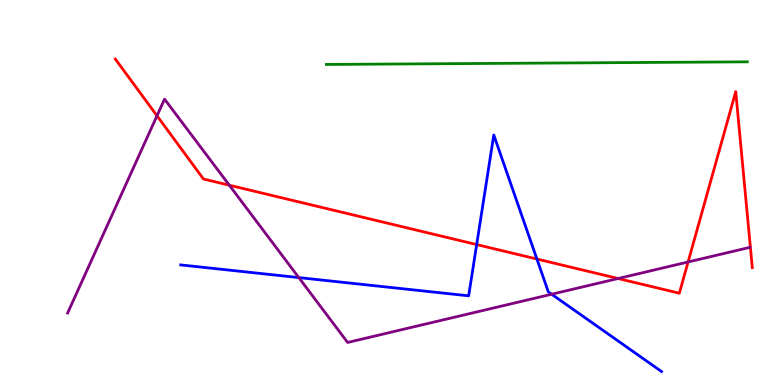[{'lines': ['blue', 'red'], 'intersections': [{'x': 6.15, 'y': 3.65}, {'x': 6.93, 'y': 3.27}]}, {'lines': ['green', 'red'], 'intersections': []}, {'lines': ['purple', 'red'], 'intersections': [{'x': 2.03, 'y': 6.99}, {'x': 2.96, 'y': 5.19}, {'x': 7.98, 'y': 2.77}, {'x': 8.88, 'y': 3.2}]}, {'lines': ['blue', 'green'], 'intersections': []}, {'lines': ['blue', 'purple'], 'intersections': [{'x': 3.86, 'y': 2.79}, {'x': 7.12, 'y': 2.36}]}, {'lines': ['green', 'purple'], 'intersections': []}]